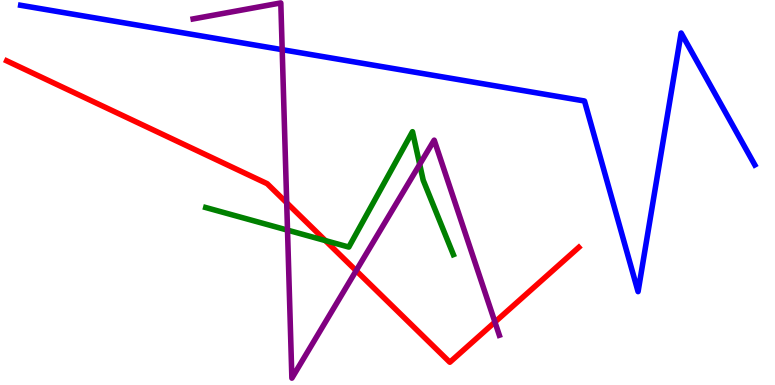[{'lines': ['blue', 'red'], 'intersections': []}, {'lines': ['green', 'red'], 'intersections': [{'x': 4.2, 'y': 3.75}]}, {'lines': ['purple', 'red'], 'intersections': [{'x': 3.7, 'y': 4.73}, {'x': 4.6, 'y': 2.97}, {'x': 6.39, 'y': 1.63}]}, {'lines': ['blue', 'green'], 'intersections': []}, {'lines': ['blue', 'purple'], 'intersections': [{'x': 3.64, 'y': 8.71}]}, {'lines': ['green', 'purple'], 'intersections': [{'x': 3.71, 'y': 4.02}, {'x': 5.42, 'y': 5.73}]}]